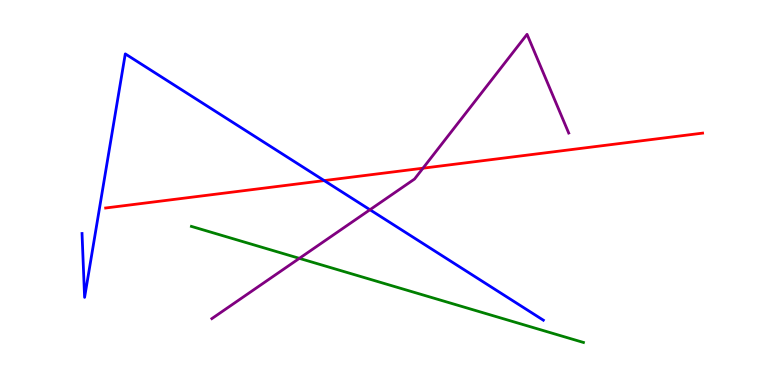[{'lines': ['blue', 'red'], 'intersections': [{'x': 4.18, 'y': 5.31}]}, {'lines': ['green', 'red'], 'intersections': []}, {'lines': ['purple', 'red'], 'intersections': [{'x': 5.46, 'y': 5.63}]}, {'lines': ['blue', 'green'], 'intersections': []}, {'lines': ['blue', 'purple'], 'intersections': [{'x': 4.77, 'y': 4.55}]}, {'lines': ['green', 'purple'], 'intersections': [{'x': 3.86, 'y': 3.29}]}]